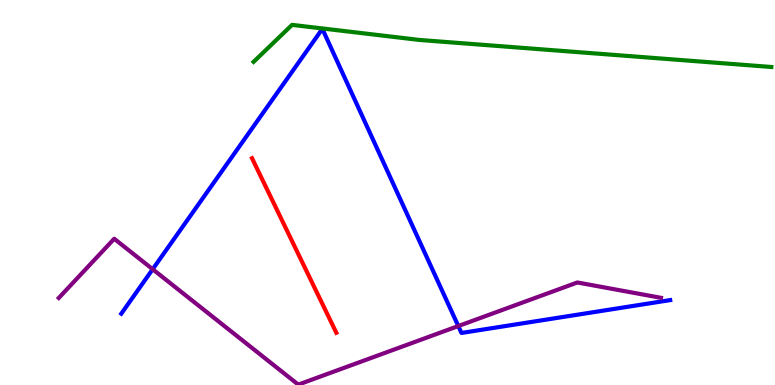[{'lines': ['blue', 'red'], 'intersections': []}, {'lines': ['green', 'red'], 'intersections': []}, {'lines': ['purple', 'red'], 'intersections': []}, {'lines': ['blue', 'green'], 'intersections': []}, {'lines': ['blue', 'purple'], 'intersections': [{'x': 1.97, 'y': 3.01}, {'x': 5.91, 'y': 1.53}]}, {'lines': ['green', 'purple'], 'intersections': []}]